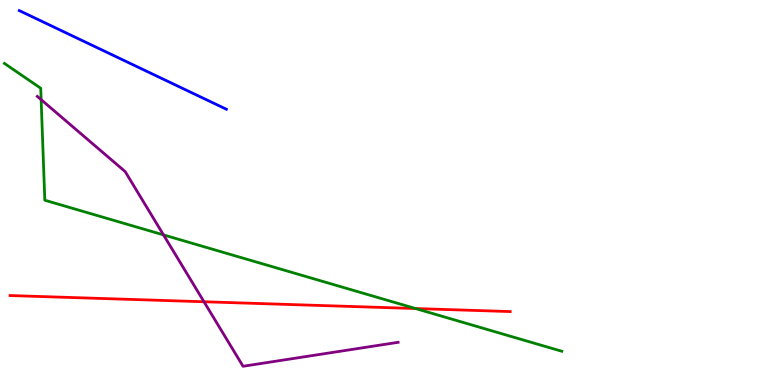[{'lines': ['blue', 'red'], 'intersections': []}, {'lines': ['green', 'red'], 'intersections': [{'x': 5.36, 'y': 1.99}]}, {'lines': ['purple', 'red'], 'intersections': [{'x': 2.63, 'y': 2.16}]}, {'lines': ['blue', 'green'], 'intersections': []}, {'lines': ['blue', 'purple'], 'intersections': []}, {'lines': ['green', 'purple'], 'intersections': [{'x': 0.531, 'y': 7.41}, {'x': 2.11, 'y': 3.9}]}]